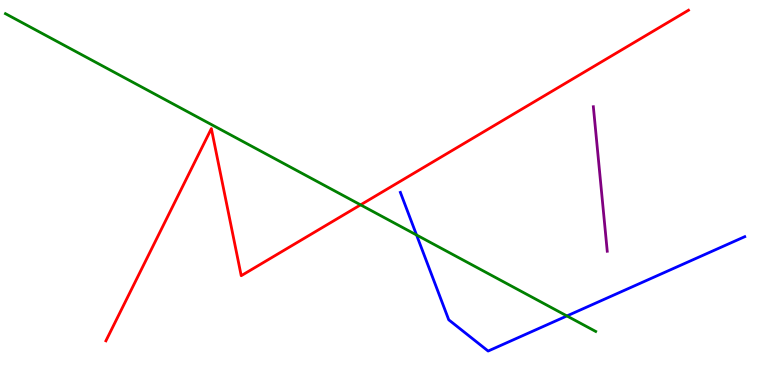[{'lines': ['blue', 'red'], 'intersections': []}, {'lines': ['green', 'red'], 'intersections': [{'x': 4.65, 'y': 4.68}]}, {'lines': ['purple', 'red'], 'intersections': []}, {'lines': ['blue', 'green'], 'intersections': [{'x': 5.37, 'y': 3.9}, {'x': 7.31, 'y': 1.79}]}, {'lines': ['blue', 'purple'], 'intersections': []}, {'lines': ['green', 'purple'], 'intersections': []}]